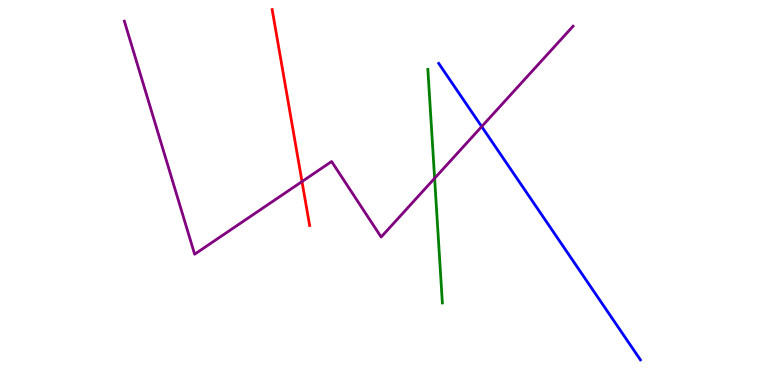[{'lines': ['blue', 'red'], 'intersections': []}, {'lines': ['green', 'red'], 'intersections': []}, {'lines': ['purple', 'red'], 'intersections': [{'x': 3.9, 'y': 5.28}]}, {'lines': ['blue', 'green'], 'intersections': []}, {'lines': ['blue', 'purple'], 'intersections': [{'x': 6.22, 'y': 6.71}]}, {'lines': ['green', 'purple'], 'intersections': [{'x': 5.61, 'y': 5.37}]}]